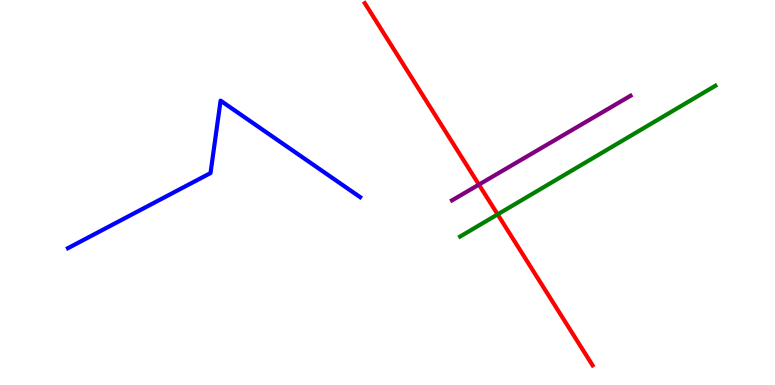[{'lines': ['blue', 'red'], 'intersections': []}, {'lines': ['green', 'red'], 'intersections': [{'x': 6.42, 'y': 4.43}]}, {'lines': ['purple', 'red'], 'intersections': [{'x': 6.18, 'y': 5.21}]}, {'lines': ['blue', 'green'], 'intersections': []}, {'lines': ['blue', 'purple'], 'intersections': []}, {'lines': ['green', 'purple'], 'intersections': []}]